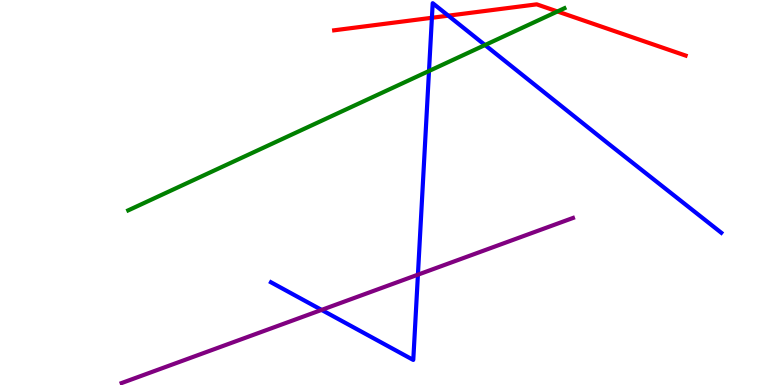[{'lines': ['blue', 'red'], 'intersections': [{'x': 5.57, 'y': 9.54}, {'x': 5.78, 'y': 9.59}]}, {'lines': ['green', 'red'], 'intersections': [{'x': 7.19, 'y': 9.7}]}, {'lines': ['purple', 'red'], 'intersections': []}, {'lines': ['blue', 'green'], 'intersections': [{'x': 5.54, 'y': 8.16}, {'x': 6.26, 'y': 8.83}]}, {'lines': ['blue', 'purple'], 'intersections': [{'x': 4.15, 'y': 1.95}, {'x': 5.39, 'y': 2.87}]}, {'lines': ['green', 'purple'], 'intersections': []}]